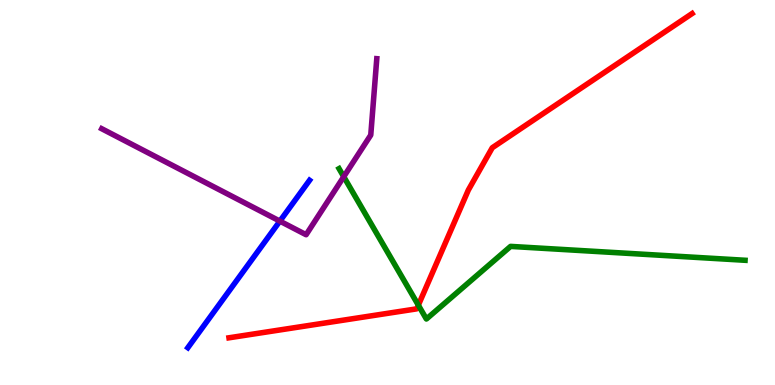[{'lines': ['blue', 'red'], 'intersections': []}, {'lines': ['green', 'red'], 'intersections': [{'x': 5.4, 'y': 2.07}]}, {'lines': ['purple', 'red'], 'intersections': []}, {'lines': ['blue', 'green'], 'intersections': []}, {'lines': ['blue', 'purple'], 'intersections': [{'x': 3.61, 'y': 4.26}]}, {'lines': ['green', 'purple'], 'intersections': [{'x': 4.44, 'y': 5.41}]}]